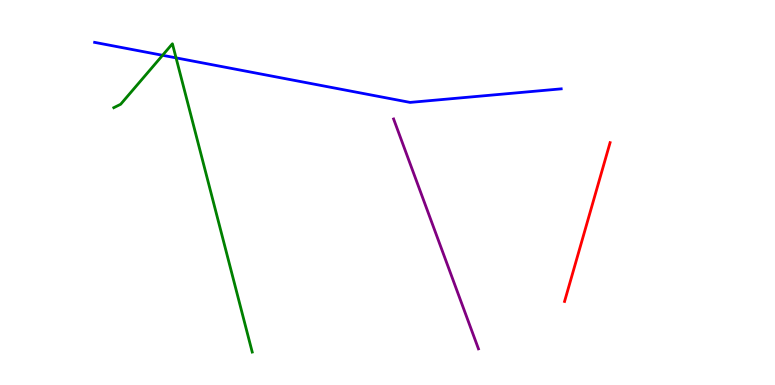[{'lines': ['blue', 'red'], 'intersections': []}, {'lines': ['green', 'red'], 'intersections': []}, {'lines': ['purple', 'red'], 'intersections': []}, {'lines': ['blue', 'green'], 'intersections': [{'x': 2.1, 'y': 8.56}, {'x': 2.27, 'y': 8.5}]}, {'lines': ['blue', 'purple'], 'intersections': []}, {'lines': ['green', 'purple'], 'intersections': []}]